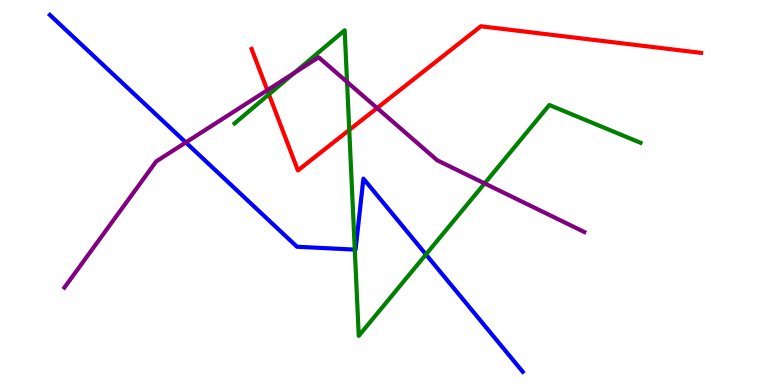[{'lines': ['blue', 'red'], 'intersections': []}, {'lines': ['green', 'red'], 'intersections': [{'x': 3.47, 'y': 7.55}, {'x': 4.51, 'y': 6.62}]}, {'lines': ['purple', 'red'], 'intersections': [{'x': 3.45, 'y': 7.66}, {'x': 4.87, 'y': 7.19}]}, {'lines': ['blue', 'green'], 'intersections': [{'x': 4.58, 'y': 3.52}, {'x': 5.5, 'y': 3.39}]}, {'lines': ['blue', 'purple'], 'intersections': [{'x': 2.4, 'y': 6.3}]}, {'lines': ['green', 'purple'], 'intersections': [{'x': 3.8, 'y': 8.11}, {'x': 4.48, 'y': 7.87}, {'x': 6.25, 'y': 5.24}]}]